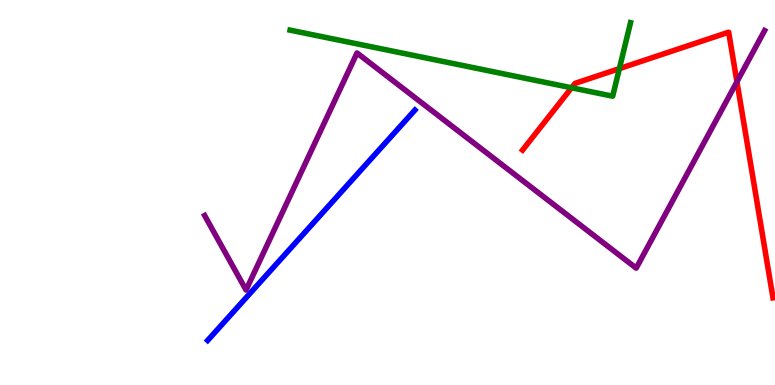[{'lines': ['blue', 'red'], 'intersections': []}, {'lines': ['green', 'red'], 'intersections': [{'x': 7.38, 'y': 7.72}, {'x': 7.99, 'y': 8.22}]}, {'lines': ['purple', 'red'], 'intersections': [{'x': 9.51, 'y': 7.88}]}, {'lines': ['blue', 'green'], 'intersections': []}, {'lines': ['blue', 'purple'], 'intersections': []}, {'lines': ['green', 'purple'], 'intersections': []}]